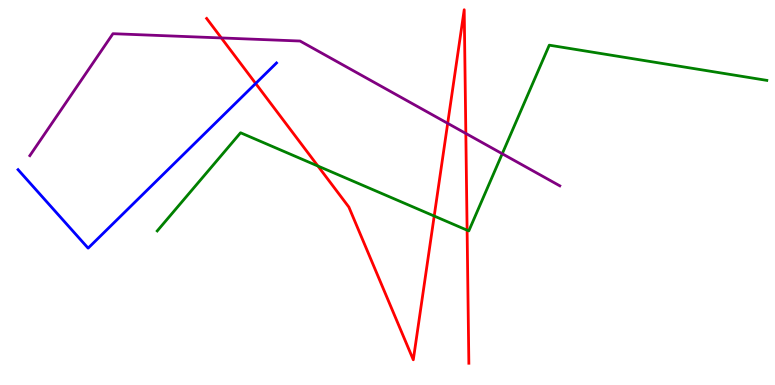[{'lines': ['blue', 'red'], 'intersections': [{'x': 3.3, 'y': 7.83}]}, {'lines': ['green', 'red'], 'intersections': [{'x': 4.1, 'y': 5.69}, {'x': 5.6, 'y': 4.39}, {'x': 6.03, 'y': 4.02}]}, {'lines': ['purple', 'red'], 'intersections': [{'x': 2.86, 'y': 9.01}, {'x': 5.78, 'y': 6.8}, {'x': 6.01, 'y': 6.53}]}, {'lines': ['blue', 'green'], 'intersections': []}, {'lines': ['blue', 'purple'], 'intersections': []}, {'lines': ['green', 'purple'], 'intersections': [{'x': 6.48, 'y': 6.01}]}]